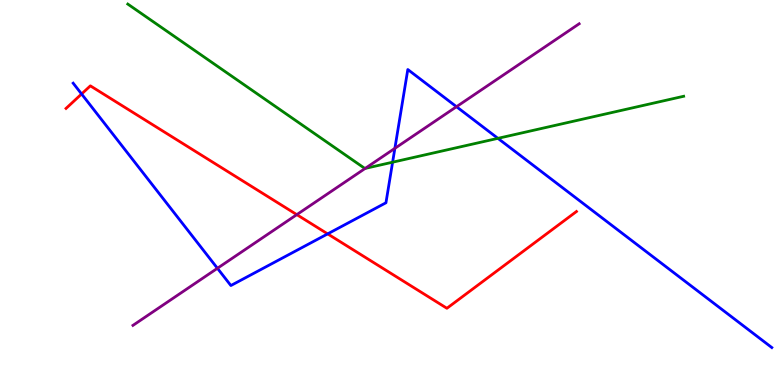[{'lines': ['blue', 'red'], 'intersections': [{'x': 1.05, 'y': 7.56}, {'x': 4.23, 'y': 3.93}]}, {'lines': ['green', 'red'], 'intersections': []}, {'lines': ['purple', 'red'], 'intersections': [{'x': 3.83, 'y': 4.43}]}, {'lines': ['blue', 'green'], 'intersections': [{'x': 5.07, 'y': 5.79}, {'x': 6.42, 'y': 6.41}]}, {'lines': ['blue', 'purple'], 'intersections': [{'x': 2.81, 'y': 3.03}, {'x': 5.1, 'y': 6.15}, {'x': 5.89, 'y': 7.23}]}, {'lines': ['green', 'purple'], 'intersections': [{'x': 4.71, 'y': 5.63}]}]